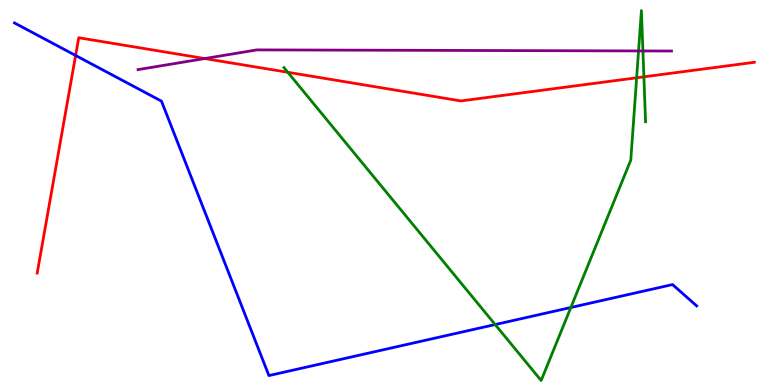[{'lines': ['blue', 'red'], 'intersections': [{'x': 0.976, 'y': 8.56}]}, {'lines': ['green', 'red'], 'intersections': [{'x': 3.71, 'y': 8.12}, {'x': 8.21, 'y': 7.98}, {'x': 8.31, 'y': 8.0}]}, {'lines': ['purple', 'red'], 'intersections': [{'x': 2.64, 'y': 8.48}]}, {'lines': ['blue', 'green'], 'intersections': [{'x': 6.39, 'y': 1.57}, {'x': 7.37, 'y': 2.01}]}, {'lines': ['blue', 'purple'], 'intersections': []}, {'lines': ['green', 'purple'], 'intersections': [{'x': 8.24, 'y': 8.68}, {'x': 8.3, 'y': 8.68}]}]